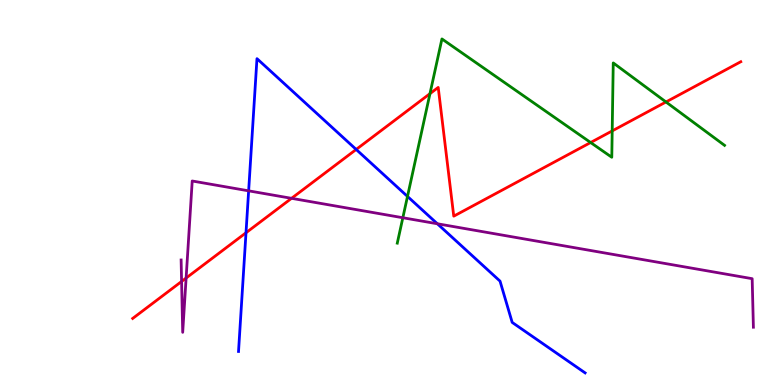[{'lines': ['blue', 'red'], 'intersections': [{'x': 3.17, 'y': 3.95}, {'x': 4.6, 'y': 6.12}]}, {'lines': ['green', 'red'], 'intersections': [{'x': 5.55, 'y': 7.57}, {'x': 7.62, 'y': 6.3}, {'x': 7.9, 'y': 6.6}, {'x': 8.59, 'y': 7.35}]}, {'lines': ['purple', 'red'], 'intersections': [{'x': 2.34, 'y': 2.69}, {'x': 2.4, 'y': 2.78}, {'x': 3.76, 'y': 4.85}]}, {'lines': ['blue', 'green'], 'intersections': [{'x': 5.26, 'y': 4.9}]}, {'lines': ['blue', 'purple'], 'intersections': [{'x': 3.21, 'y': 5.04}, {'x': 5.64, 'y': 4.19}]}, {'lines': ['green', 'purple'], 'intersections': [{'x': 5.2, 'y': 4.34}]}]